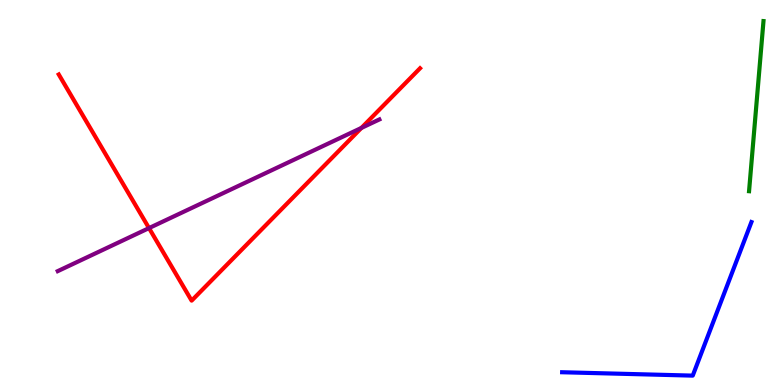[{'lines': ['blue', 'red'], 'intersections': []}, {'lines': ['green', 'red'], 'intersections': []}, {'lines': ['purple', 'red'], 'intersections': [{'x': 1.92, 'y': 4.08}, {'x': 4.66, 'y': 6.68}]}, {'lines': ['blue', 'green'], 'intersections': []}, {'lines': ['blue', 'purple'], 'intersections': []}, {'lines': ['green', 'purple'], 'intersections': []}]